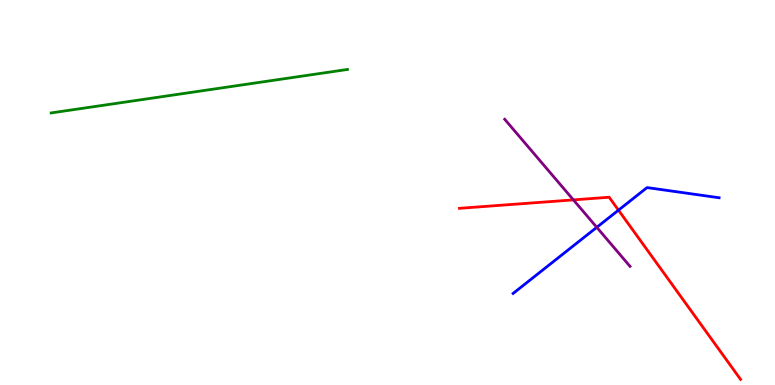[{'lines': ['blue', 'red'], 'intersections': [{'x': 7.98, 'y': 4.54}]}, {'lines': ['green', 'red'], 'intersections': []}, {'lines': ['purple', 'red'], 'intersections': [{'x': 7.4, 'y': 4.81}]}, {'lines': ['blue', 'green'], 'intersections': []}, {'lines': ['blue', 'purple'], 'intersections': [{'x': 7.7, 'y': 4.1}]}, {'lines': ['green', 'purple'], 'intersections': []}]